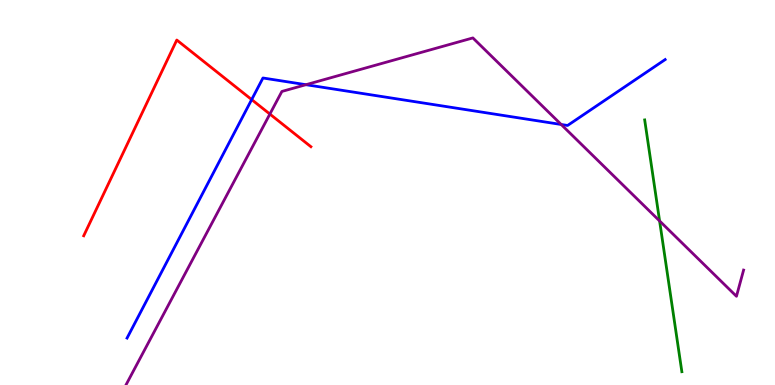[{'lines': ['blue', 'red'], 'intersections': [{'x': 3.25, 'y': 7.41}]}, {'lines': ['green', 'red'], 'intersections': []}, {'lines': ['purple', 'red'], 'intersections': [{'x': 3.48, 'y': 7.04}]}, {'lines': ['blue', 'green'], 'intersections': []}, {'lines': ['blue', 'purple'], 'intersections': [{'x': 3.95, 'y': 7.8}, {'x': 7.24, 'y': 6.77}]}, {'lines': ['green', 'purple'], 'intersections': [{'x': 8.51, 'y': 4.26}]}]